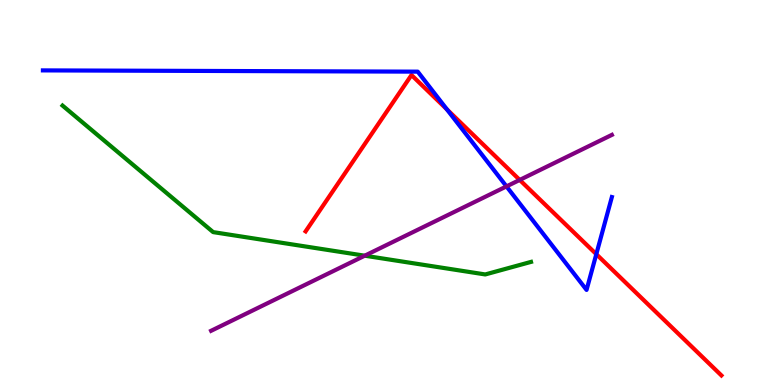[{'lines': ['blue', 'red'], 'intersections': [{'x': 5.77, 'y': 7.16}, {'x': 7.69, 'y': 3.4}]}, {'lines': ['green', 'red'], 'intersections': []}, {'lines': ['purple', 'red'], 'intersections': [{'x': 6.71, 'y': 5.33}]}, {'lines': ['blue', 'green'], 'intersections': []}, {'lines': ['blue', 'purple'], 'intersections': [{'x': 6.54, 'y': 5.16}]}, {'lines': ['green', 'purple'], 'intersections': [{'x': 4.71, 'y': 3.36}]}]